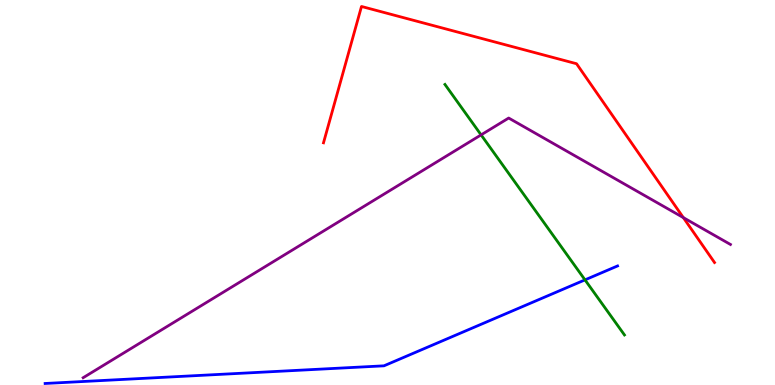[{'lines': ['blue', 'red'], 'intersections': []}, {'lines': ['green', 'red'], 'intersections': []}, {'lines': ['purple', 'red'], 'intersections': [{'x': 8.82, 'y': 4.35}]}, {'lines': ['blue', 'green'], 'intersections': [{'x': 7.55, 'y': 2.73}]}, {'lines': ['blue', 'purple'], 'intersections': []}, {'lines': ['green', 'purple'], 'intersections': [{'x': 6.21, 'y': 6.5}]}]